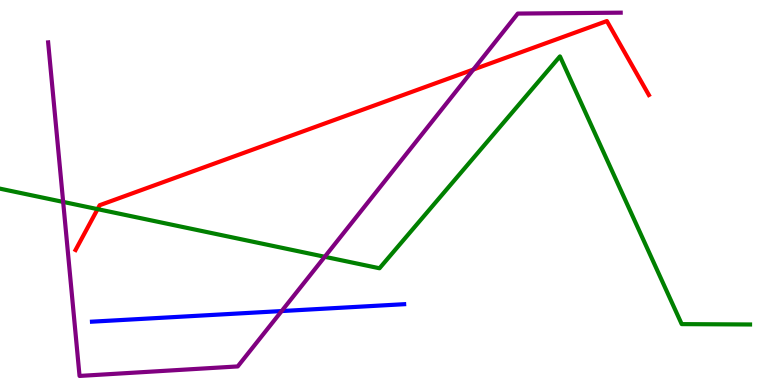[{'lines': ['blue', 'red'], 'intersections': []}, {'lines': ['green', 'red'], 'intersections': [{'x': 1.26, 'y': 4.57}]}, {'lines': ['purple', 'red'], 'intersections': [{'x': 6.11, 'y': 8.19}]}, {'lines': ['blue', 'green'], 'intersections': []}, {'lines': ['blue', 'purple'], 'intersections': [{'x': 3.63, 'y': 1.92}]}, {'lines': ['green', 'purple'], 'intersections': [{'x': 0.815, 'y': 4.76}, {'x': 4.19, 'y': 3.33}]}]